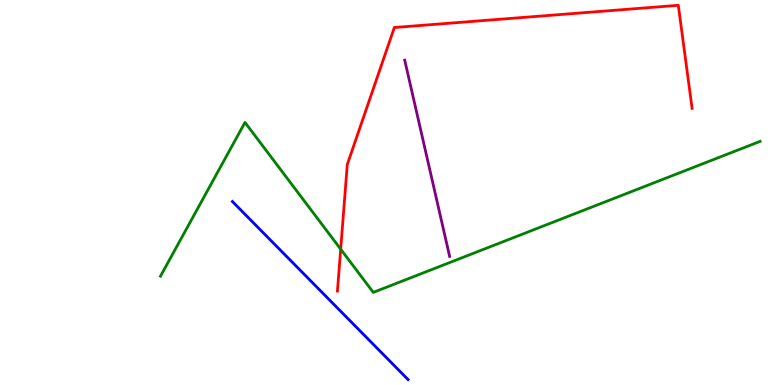[{'lines': ['blue', 'red'], 'intersections': []}, {'lines': ['green', 'red'], 'intersections': [{'x': 4.4, 'y': 3.53}]}, {'lines': ['purple', 'red'], 'intersections': []}, {'lines': ['blue', 'green'], 'intersections': []}, {'lines': ['blue', 'purple'], 'intersections': []}, {'lines': ['green', 'purple'], 'intersections': []}]